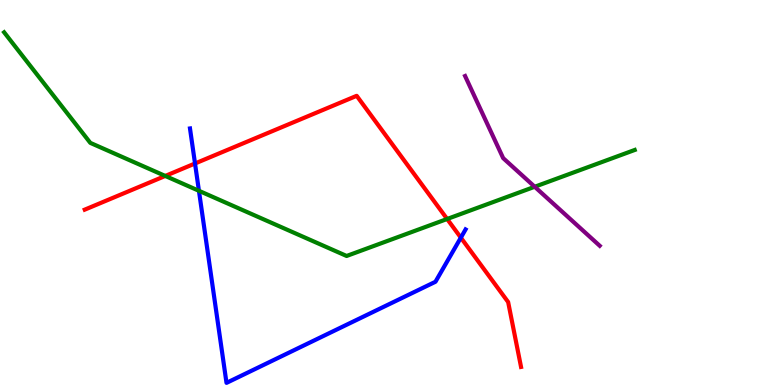[{'lines': ['blue', 'red'], 'intersections': [{'x': 2.52, 'y': 5.75}, {'x': 5.95, 'y': 3.83}]}, {'lines': ['green', 'red'], 'intersections': [{'x': 2.13, 'y': 5.43}, {'x': 5.77, 'y': 4.31}]}, {'lines': ['purple', 'red'], 'intersections': []}, {'lines': ['blue', 'green'], 'intersections': [{'x': 2.57, 'y': 5.04}]}, {'lines': ['blue', 'purple'], 'intersections': []}, {'lines': ['green', 'purple'], 'intersections': [{'x': 6.9, 'y': 5.15}]}]